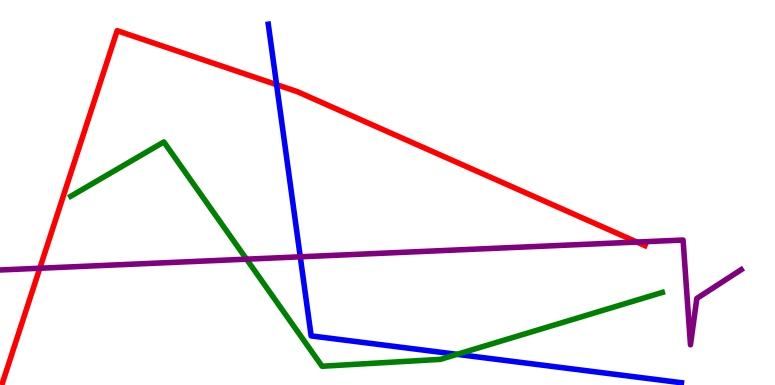[{'lines': ['blue', 'red'], 'intersections': [{'x': 3.57, 'y': 7.8}]}, {'lines': ['green', 'red'], 'intersections': []}, {'lines': ['purple', 'red'], 'intersections': [{'x': 0.514, 'y': 3.03}, {'x': 8.22, 'y': 3.71}]}, {'lines': ['blue', 'green'], 'intersections': [{'x': 5.9, 'y': 0.796}]}, {'lines': ['blue', 'purple'], 'intersections': [{'x': 3.87, 'y': 3.33}]}, {'lines': ['green', 'purple'], 'intersections': [{'x': 3.18, 'y': 3.27}]}]